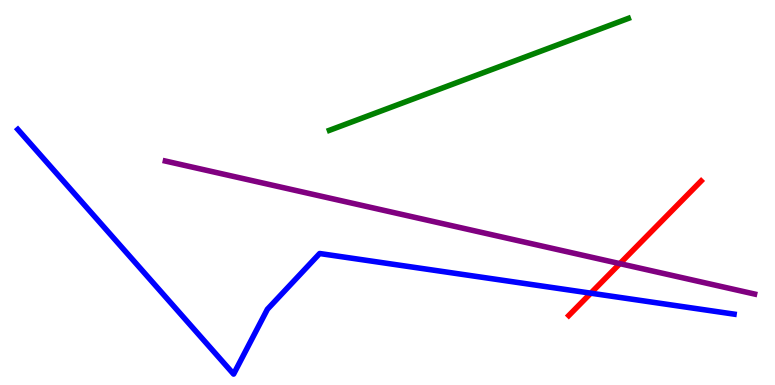[{'lines': ['blue', 'red'], 'intersections': [{'x': 7.62, 'y': 2.39}]}, {'lines': ['green', 'red'], 'intersections': []}, {'lines': ['purple', 'red'], 'intersections': [{'x': 8.0, 'y': 3.15}]}, {'lines': ['blue', 'green'], 'intersections': []}, {'lines': ['blue', 'purple'], 'intersections': []}, {'lines': ['green', 'purple'], 'intersections': []}]